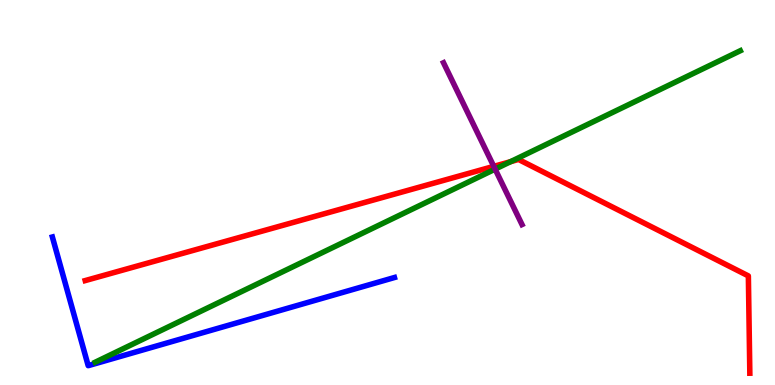[{'lines': ['blue', 'red'], 'intersections': []}, {'lines': ['green', 'red'], 'intersections': [{'x': 6.59, 'y': 5.8}]}, {'lines': ['purple', 'red'], 'intersections': [{'x': 6.37, 'y': 5.68}]}, {'lines': ['blue', 'green'], 'intersections': []}, {'lines': ['blue', 'purple'], 'intersections': []}, {'lines': ['green', 'purple'], 'intersections': [{'x': 6.39, 'y': 5.61}]}]